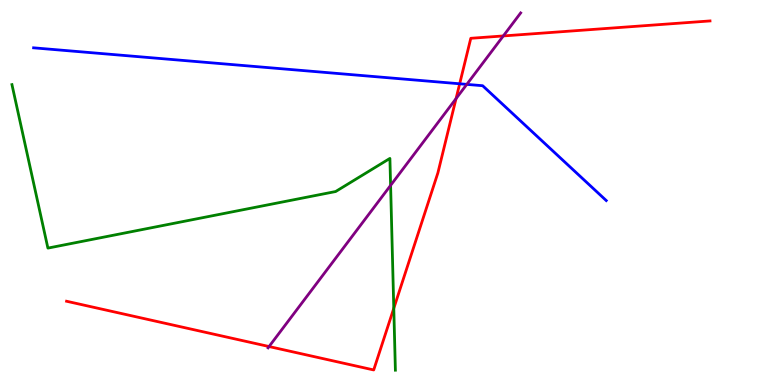[{'lines': ['blue', 'red'], 'intersections': [{'x': 5.93, 'y': 7.82}]}, {'lines': ['green', 'red'], 'intersections': [{'x': 5.08, 'y': 1.99}]}, {'lines': ['purple', 'red'], 'intersections': [{'x': 3.47, 'y': 0.999}, {'x': 5.88, 'y': 7.44}, {'x': 6.49, 'y': 9.07}]}, {'lines': ['blue', 'green'], 'intersections': []}, {'lines': ['blue', 'purple'], 'intersections': [{'x': 6.02, 'y': 7.81}]}, {'lines': ['green', 'purple'], 'intersections': [{'x': 5.04, 'y': 5.18}]}]